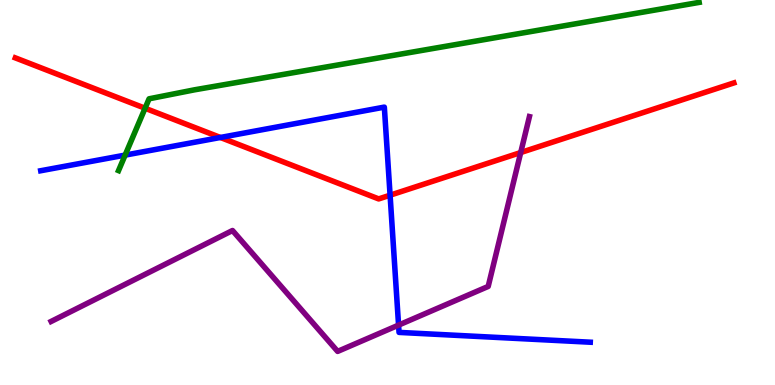[{'lines': ['blue', 'red'], 'intersections': [{'x': 2.84, 'y': 6.43}, {'x': 5.03, 'y': 4.93}]}, {'lines': ['green', 'red'], 'intersections': [{'x': 1.87, 'y': 7.19}]}, {'lines': ['purple', 'red'], 'intersections': [{'x': 6.72, 'y': 6.04}]}, {'lines': ['blue', 'green'], 'intersections': [{'x': 1.61, 'y': 5.97}]}, {'lines': ['blue', 'purple'], 'intersections': [{'x': 5.14, 'y': 1.56}]}, {'lines': ['green', 'purple'], 'intersections': []}]